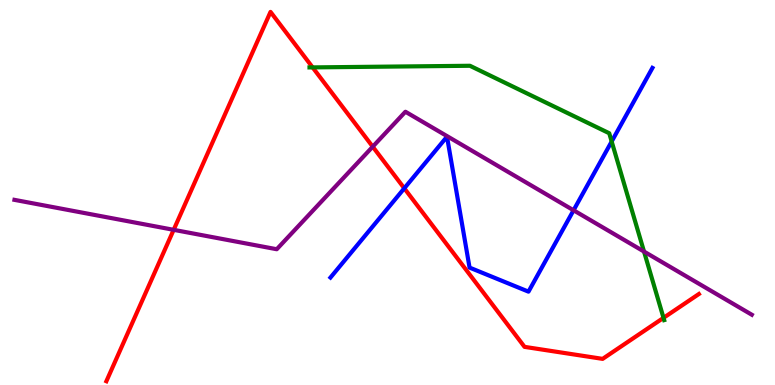[{'lines': ['blue', 'red'], 'intersections': [{'x': 5.22, 'y': 5.11}]}, {'lines': ['green', 'red'], 'intersections': [{'x': 4.03, 'y': 8.25}, {'x': 8.56, 'y': 1.74}]}, {'lines': ['purple', 'red'], 'intersections': [{'x': 2.24, 'y': 4.03}, {'x': 4.81, 'y': 6.19}]}, {'lines': ['blue', 'green'], 'intersections': [{'x': 7.89, 'y': 6.32}]}, {'lines': ['blue', 'purple'], 'intersections': [{'x': 7.4, 'y': 4.54}]}, {'lines': ['green', 'purple'], 'intersections': [{'x': 8.31, 'y': 3.47}]}]